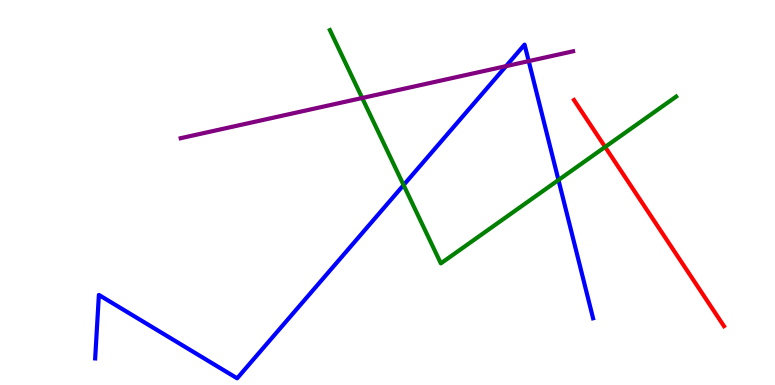[{'lines': ['blue', 'red'], 'intersections': []}, {'lines': ['green', 'red'], 'intersections': [{'x': 7.81, 'y': 6.18}]}, {'lines': ['purple', 'red'], 'intersections': []}, {'lines': ['blue', 'green'], 'intersections': [{'x': 5.21, 'y': 5.19}, {'x': 7.21, 'y': 5.32}]}, {'lines': ['blue', 'purple'], 'intersections': [{'x': 6.53, 'y': 8.28}, {'x': 6.82, 'y': 8.41}]}, {'lines': ['green', 'purple'], 'intersections': [{'x': 4.67, 'y': 7.45}]}]